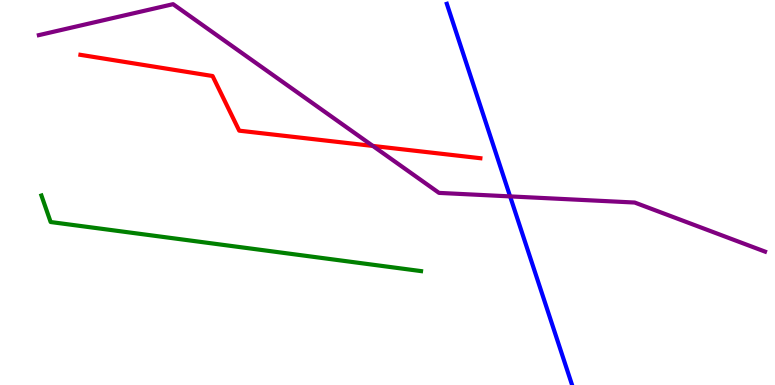[{'lines': ['blue', 'red'], 'intersections': []}, {'lines': ['green', 'red'], 'intersections': []}, {'lines': ['purple', 'red'], 'intersections': [{'x': 4.81, 'y': 6.21}]}, {'lines': ['blue', 'green'], 'intersections': []}, {'lines': ['blue', 'purple'], 'intersections': [{'x': 6.58, 'y': 4.9}]}, {'lines': ['green', 'purple'], 'intersections': []}]